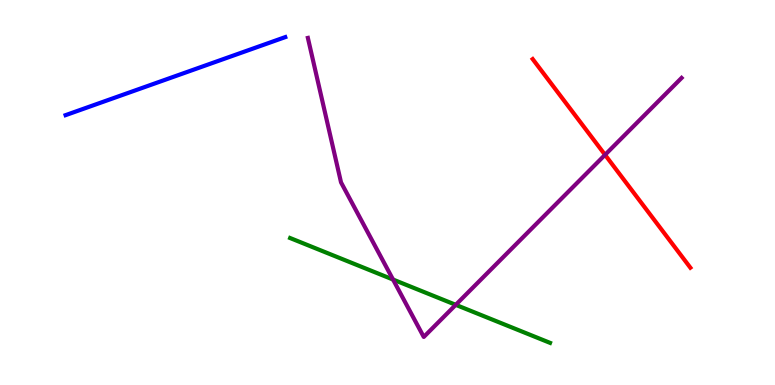[{'lines': ['blue', 'red'], 'intersections': []}, {'lines': ['green', 'red'], 'intersections': []}, {'lines': ['purple', 'red'], 'intersections': [{'x': 7.81, 'y': 5.98}]}, {'lines': ['blue', 'green'], 'intersections': []}, {'lines': ['blue', 'purple'], 'intersections': []}, {'lines': ['green', 'purple'], 'intersections': [{'x': 5.07, 'y': 2.74}, {'x': 5.88, 'y': 2.08}]}]